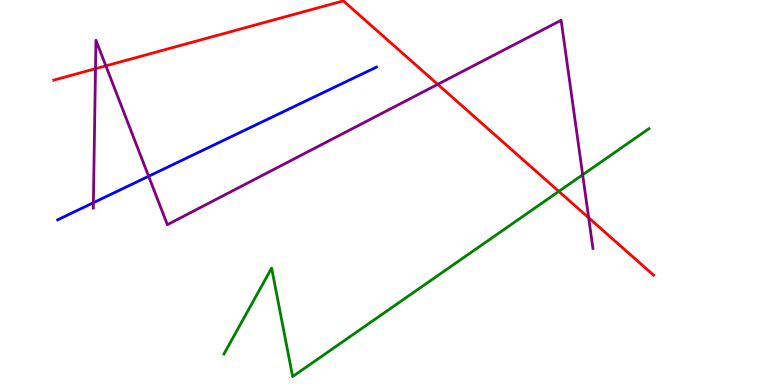[{'lines': ['blue', 'red'], 'intersections': []}, {'lines': ['green', 'red'], 'intersections': [{'x': 7.21, 'y': 5.03}]}, {'lines': ['purple', 'red'], 'intersections': [{'x': 1.23, 'y': 8.22}, {'x': 1.37, 'y': 8.29}, {'x': 5.65, 'y': 7.81}, {'x': 7.6, 'y': 4.34}]}, {'lines': ['blue', 'green'], 'intersections': []}, {'lines': ['blue', 'purple'], 'intersections': [{'x': 1.2, 'y': 4.73}, {'x': 1.92, 'y': 5.42}]}, {'lines': ['green', 'purple'], 'intersections': [{'x': 7.52, 'y': 5.46}]}]